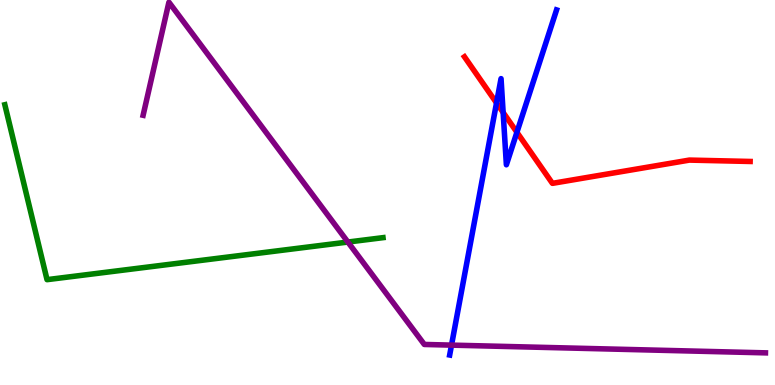[{'lines': ['blue', 'red'], 'intersections': [{'x': 6.41, 'y': 7.33}, {'x': 6.49, 'y': 7.08}, {'x': 6.67, 'y': 6.56}]}, {'lines': ['green', 'red'], 'intersections': []}, {'lines': ['purple', 'red'], 'intersections': []}, {'lines': ['blue', 'green'], 'intersections': []}, {'lines': ['blue', 'purple'], 'intersections': [{'x': 5.83, 'y': 1.04}]}, {'lines': ['green', 'purple'], 'intersections': [{'x': 4.49, 'y': 3.71}]}]